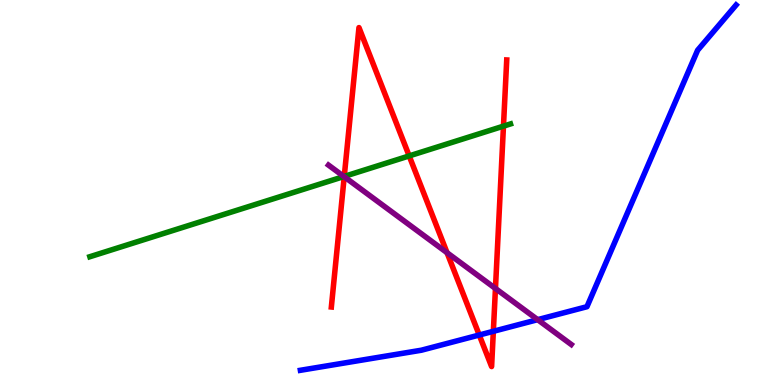[{'lines': ['blue', 'red'], 'intersections': [{'x': 6.18, 'y': 1.3}, {'x': 6.37, 'y': 1.39}]}, {'lines': ['green', 'red'], 'intersections': [{'x': 4.44, 'y': 5.42}, {'x': 5.28, 'y': 5.95}, {'x': 6.5, 'y': 6.72}]}, {'lines': ['purple', 'red'], 'intersections': [{'x': 4.44, 'y': 5.41}, {'x': 5.77, 'y': 3.44}, {'x': 6.39, 'y': 2.51}]}, {'lines': ['blue', 'green'], 'intersections': []}, {'lines': ['blue', 'purple'], 'intersections': [{'x': 6.94, 'y': 1.7}]}, {'lines': ['green', 'purple'], 'intersections': [{'x': 4.44, 'y': 5.42}]}]